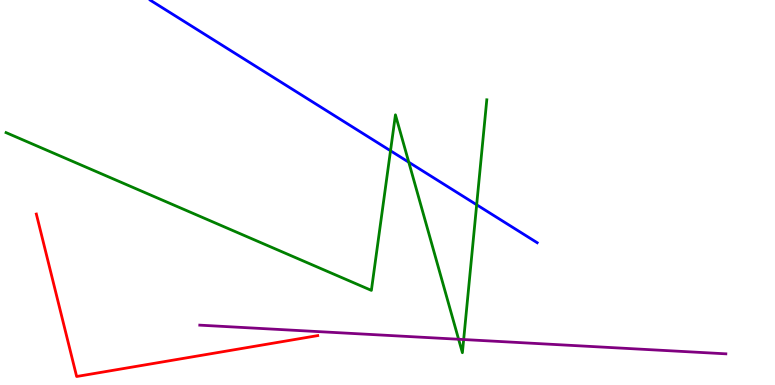[{'lines': ['blue', 'red'], 'intersections': []}, {'lines': ['green', 'red'], 'intersections': []}, {'lines': ['purple', 'red'], 'intersections': []}, {'lines': ['blue', 'green'], 'intersections': [{'x': 5.04, 'y': 6.08}, {'x': 5.27, 'y': 5.79}, {'x': 6.15, 'y': 4.68}]}, {'lines': ['blue', 'purple'], 'intersections': []}, {'lines': ['green', 'purple'], 'intersections': [{'x': 5.92, 'y': 1.19}, {'x': 5.98, 'y': 1.18}]}]